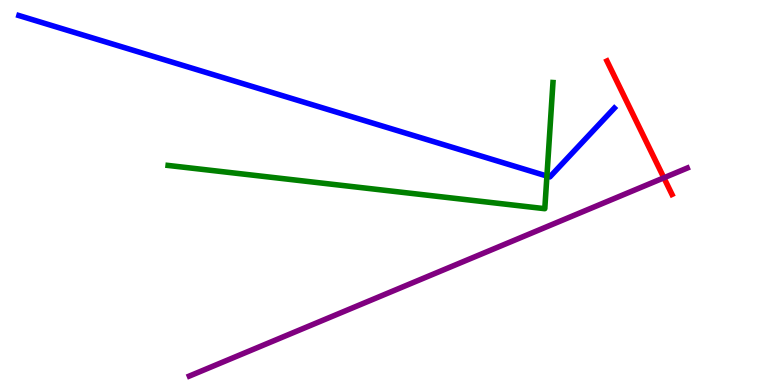[{'lines': ['blue', 'red'], 'intersections': []}, {'lines': ['green', 'red'], 'intersections': []}, {'lines': ['purple', 'red'], 'intersections': [{'x': 8.57, 'y': 5.38}]}, {'lines': ['blue', 'green'], 'intersections': [{'x': 7.06, 'y': 5.43}]}, {'lines': ['blue', 'purple'], 'intersections': []}, {'lines': ['green', 'purple'], 'intersections': []}]